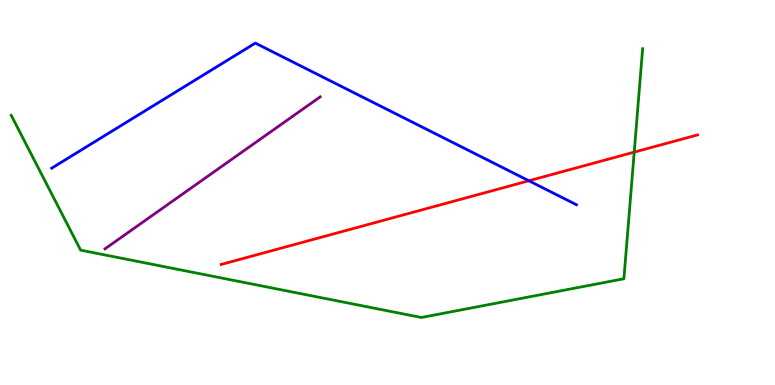[{'lines': ['blue', 'red'], 'intersections': [{'x': 6.82, 'y': 5.3}]}, {'lines': ['green', 'red'], 'intersections': [{'x': 8.18, 'y': 6.05}]}, {'lines': ['purple', 'red'], 'intersections': []}, {'lines': ['blue', 'green'], 'intersections': []}, {'lines': ['blue', 'purple'], 'intersections': []}, {'lines': ['green', 'purple'], 'intersections': []}]